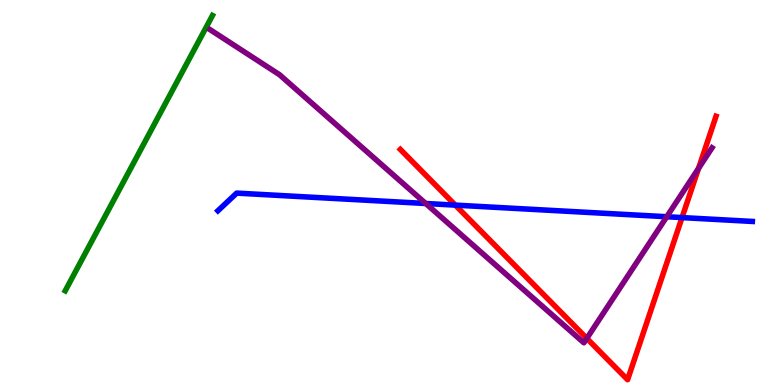[{'lines': ['blue', 'red'], 'intersections': [{'x': 5.87, 'y': 4.67}, {'x': 8.8, 'y': 4.35}]}, {'lines': ['green', 'red'], 'intersections': []}, {'lines': ['purple', 'red'], 'intersections': [{'x': 7.57, 'y': 1.21}, {'x': 9.01, 'y': 5.63}]}, {'lines': ['blue', 'green'], 'intersections': []}, {'lines': ['blue', 'purple'], 'intersections': [{'x': 5.49, 'y': 4.71}, {'x': 8.6, 'y': 4.37}]}, {'lines': ['green', 'purple'], 'intersections': []}]